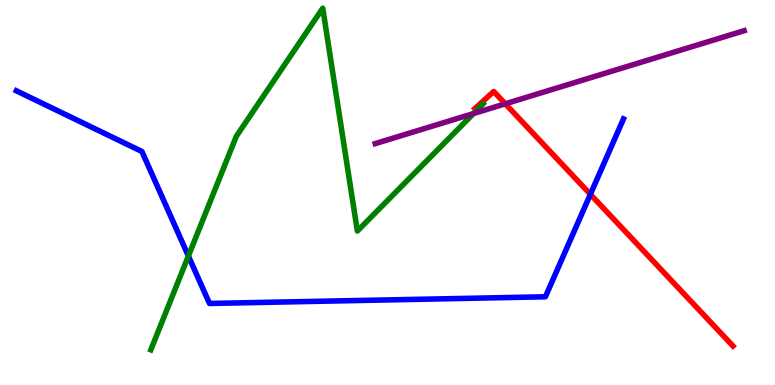[{'lines': ['blue', 'red'], 'intersections': [{'x': 7.62, 'y': 4.95}]}, {'lines': ['green', 'red'], 'intersections': []}, {'lines': ['purple', 'red'], 'intersections': [{'x': 6.52, 'y': 7.3}]}, {'lines': ['blue', 'green'], 'intersections': [{'x': 2.43, 'y': 3.35}]}, {'lines': ['blue', 'purple'], 'intersections': []}, {'lines': ['green', 'purple'], 'intersections': [{'x': 6.11, 'y': 7.05}]}]